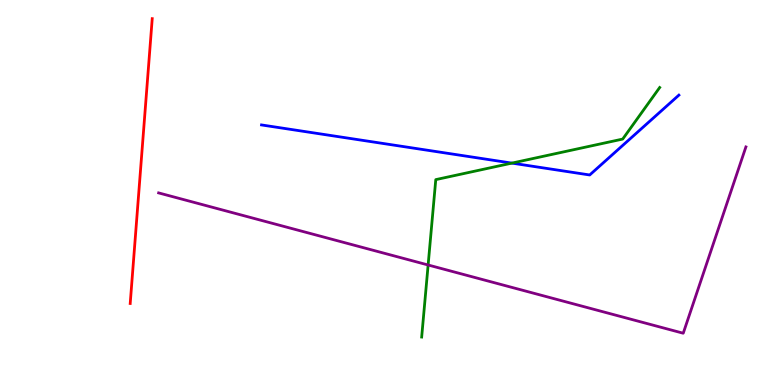[{'lines': ['blue', 'red'], 'intersections': []}, {'lines': ['green', 'red'], 'intersections': []}, {'lines': ['purple', 'red'], 'intersections': []}, {'lines': ['blue', 'green'], 'intersections': [{'x': 6.6, 'y': 5.76}]}, {'lines': ['blue', 'purple'], 'intersections': []}, {'lines': ['green', 'purple'], 'intersections': [{'x': 5.52, 'y': 3.12}]}]